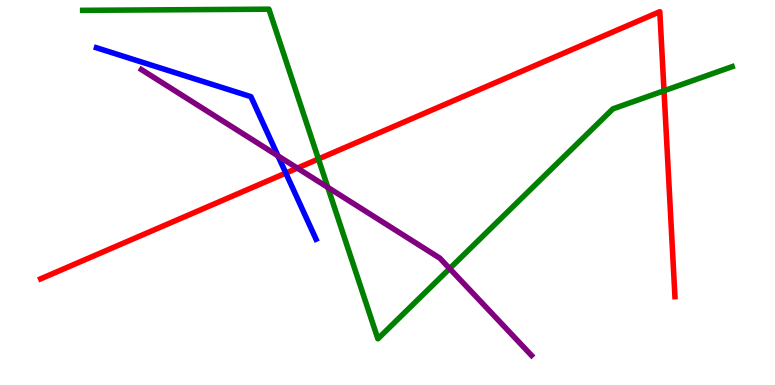[{'lines': ['blue', 'red'], 'intersections': [{'x': 3.69, 'y': 5.5}]}, {'lines': ['green', 'red'], 'intersections': [{'x': 4.11, 'y': 5.87}, {'x': 8.57, 'y': 7.64}]}, {'lines': ['purple', 'red'], 'intersections': [{'x': 3.84, 'y': 5.63}]}, {'lines': ['blue', 'green'], 'intersections': []}, {'lines': ['blue', 'purple'], 'intersections': [{'x': 3.59, 'y': 5.95}]}, {'lines': ['green', 'purple'], 'intersections': [{'x': 4.23, 'y': 5.13}, {'x': 5.8, 'y': 3.02}]}]